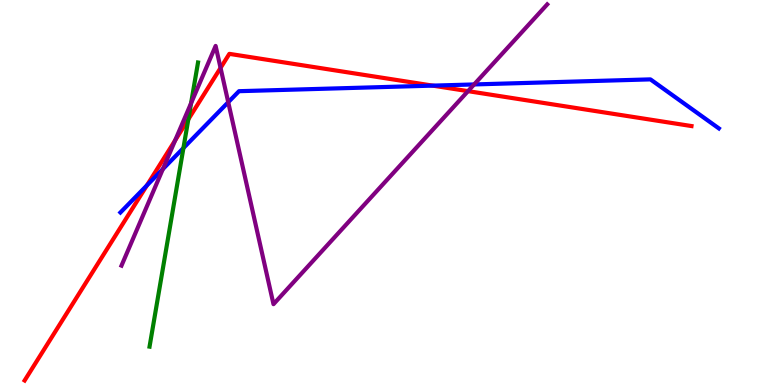[{'lines': ['blue', 'red'], 'intersections': [{'x': 1.9, 'y': 5.19}, {'x': 5.58, 'y': 7.78}]}, {'lines': ['green', 'red'], 'intersections': [{'x': 2.43, 'y': 6.9}]}, {'lines': ['purple', 'red'], 'intersections': [{'x': 2.26, 'y': 6.36}, {'x': 2.85, 'y': 8.24}, {'x': 6.04, 'y': 7.63}]}, {'lines': ['blue', 'green'], 'intersections': [{'x': 2.37, 'y': 6.15}]}, {'lines': ['blue', 'purple'], 'intersections': [{'x': 2.1, 'y': 5.61}, {'x': 2.95, 'y': 7.35}, {'x': 6.12, 'y': 7.81}]}, {'lines': ['green', 'purple'], 'intersections': [{'x': 2.47, 'y': 7.32}]}]